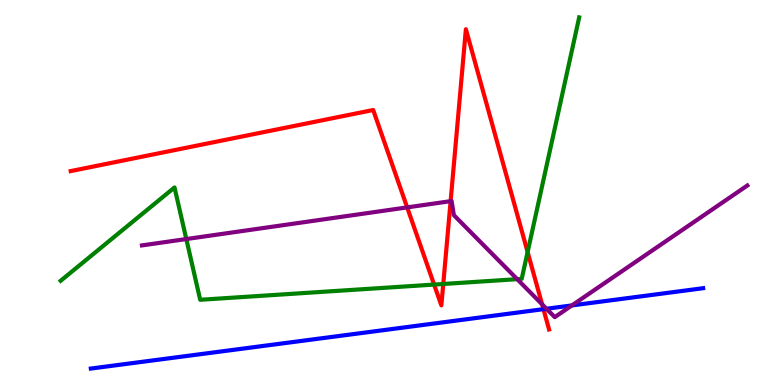[{'lines': ['blue', 'red'], 'intersections': [{'x': 7.01, 'y': 1.97}]}, {'lines': ['green', 'red'], 'intersections': [{'x': 5.6, 'y': 2.61}, {'x': 5.72, 'y': 2.62}, {'x': 6.81, 'y': 3.45}]}, {'lines': ['purple', 'red'], 'intersections': [{'x': 5.25, 'y': 4.61}, {'x': 5.81, 'y': 4.77}, {'x': 6.99, 'y': 2.1}]}, {'lines': ['blue', 'green'], 'intersections': []}, {'lines': ['blue', 'purple'], 'intersections': [{'x': 7.05, 'y': 1.98}, {'x': 7.38, 'y': 2.07}]}, {'lines': ['green', 'purple'], 'intersections': [{'x': 2.4, 'y': 3.79}, {'x': 6.67, 'y': 2.75}]}]